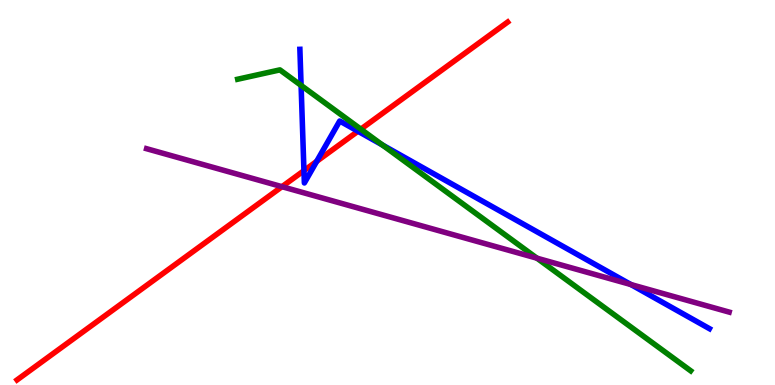[{'lines': ['blue', 'red'], 'intersections': [{'x': 3.92, 'y': 5.57}, {'x': 4.09, 'y': 5.81}, {'x': 4.62, 'y': 6.59}]}, {'lines': ['green', 'red'], 'intersections': [{'x': 4.66, 'y': 6.65}]}, {'lines': ['purple', 'red'], 'intersections': [{'x': 3.64, 'y': 5.15}]}, {'lines': ['blue', 'green'], 'intersections': [{'x': 3.89, 'y': 7.78}, {'x': 4.93, 'y': 6.23}]}, {'lines': ['blue', 'purple'], 'intersections': [{'x': 8.14, 'y': 2.61}]}, {'lines': ['green', 'purple'], 'intersections': [{'x': 6.93, 'y': 3.29}]}]